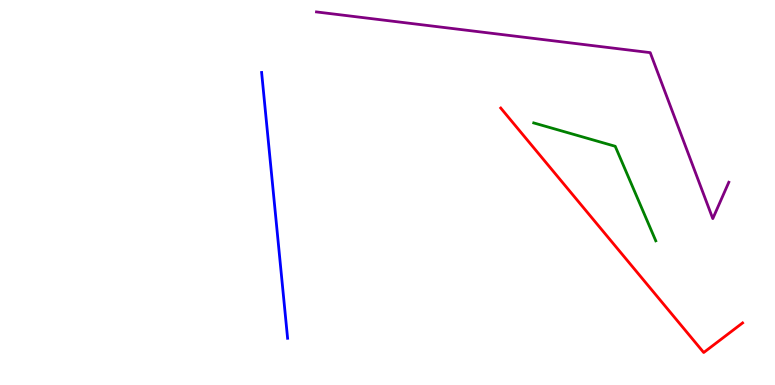[{'lines': ['blue', 'red'], 'intersections': []}, {'lines': ['green', 'red'], 'intersections': []}, {'lines': ['purple', 'red'], 'intersections': []}, {'lines': ['blue', 'green'], 'intersections': []}, {'lines': ['blue', 'purple'], 'intersections': []}, {'lines': ['green', 'purple'], 'intersections': []}]